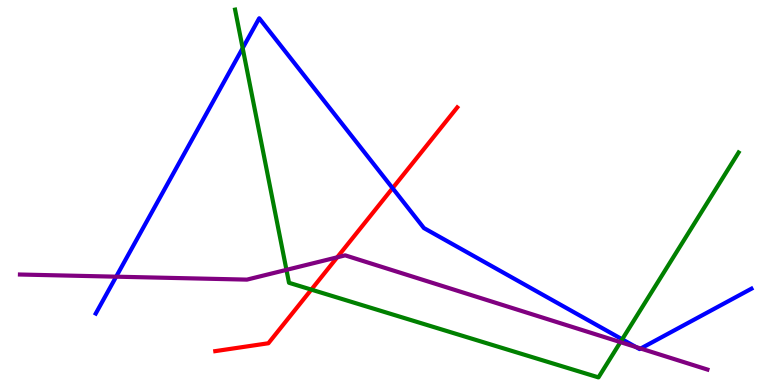[{'lines': ['blue', 'red'], 'intersections': [{'x': 5.07, 'y': 5.11}]}, {'lines': ['green', 'red'], 'intersections': [{'x': 4.02, 'y': 2.48}]}, {'lines': ['purple', 'red'], 'intersections': [{'x': 4.35, 'y': 3.32}]}, {'lines': ['blue', 'green'], 'intersections': [{'x': 3.13, 'y': 8.75}, {'x': 8.03, 'y': 1.19}]}, {'lines': ['blue', 'purple'], 'intersections': [{'x': 1.5, 'y': 2.81}, {'x': 8.2, 'y': 0.987}, {'x': 8.27, 'y': 0.948}]}, {'lines': ['green', 'purple'], 'intersections': [{'x': 3.7, 'y': 2.99}, {'x': 8.01, 'y': 1.11}]}]